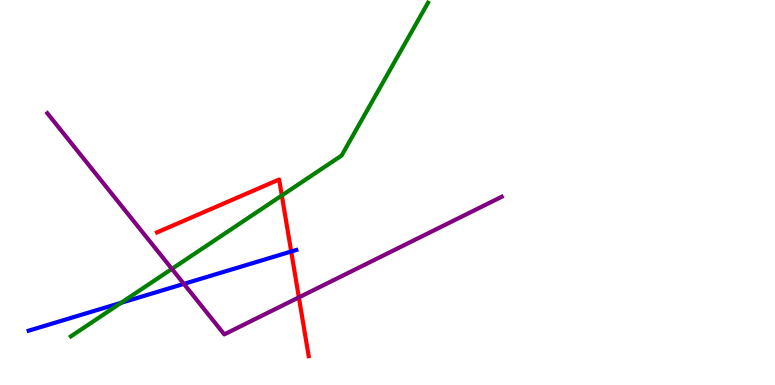[{'lines': ['blue', 'red'], 'intersections': [{'x': 3.76, 'y': 3.47}]}, {'lines': ['green', 'red'], 'intersections': [{'x': 3.64, 'y': 4.92}]}, {'lines': ['purple', 'red'], 'intersections': [{'x': 3.86, 'y': 2.28}]}, {'lines': ['blue', 'green'], 'intersections': [{'x': 1.56, 'y': 2.13}]}, {'lines': ['blue', 'purple'], 'intersections': [{'x': 2.37, 'y': 2.63}]}, {'lines': ['green', 'purple'], 'intersections': [{'x': 2.22, 'y': 3.02}]}]